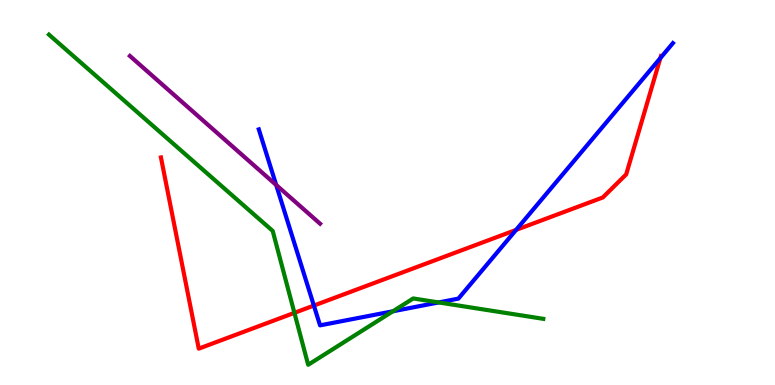[{'lines': ['blue', 'red'], 'intersections': [{'x': 4.05, 'y': 2.06}, {'x': 6.66, 'y': 4.03}, {'x': 8.52, 'y': 8.49}]}, {'lines': ['green', 'red'], 'intersections': [{'x': 3.8, 'y': 1.87}]}, {'lines': ['purple', 'red'], 'intersections': []}, {'lines': ['blue', 'green'], 'intersections': [{'x': 5.07, 'y': 1.91}, {'x': 5.66, 'y': 2.14}]}, {'lines': ['blue', 'purple'], 'intersections': [{'x': 3.56, 'y': 5.2}]}, {'lines': ['green', 'purple'], 'intersections': []}]